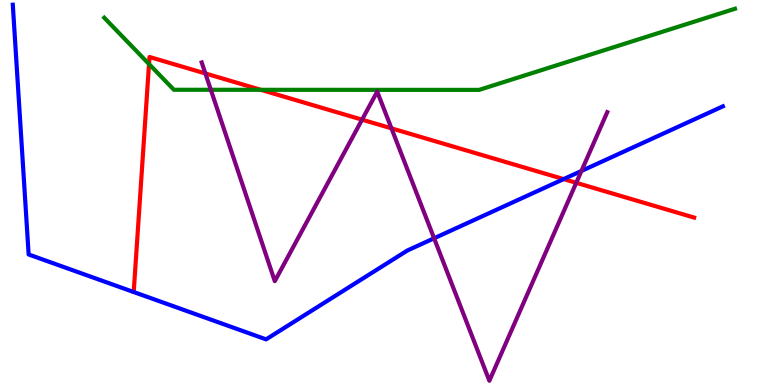[{'lines': ['blue', 'red'], 'intersections': [{'x': 7.27, 'y': 5.35}]}, {'lines': ['green', 'red'], 'intersections': [{'x': 1.92, 'y': 8.34}, {'x': 3.37, 'y': 7.67}]}, {'lines': ['purple', 'red'], 'intersections': [{'x': 2.65, 'y': 8.09}, {'x': 4.67, 'y': 6.89}, {'x': 5.05, 'y': 6.67}, {'x': 7.44, 'y': 5.25}]}, {'lines': ['blue', 'green'], 'intersections': []}, {'lines': ['blue', 'purple'], 'intersections': [{'x': 5.6, 'y': 3.81}, {'x': 7.5, 'y': 5.56}]}, {'lines': ['green', 'purple'], 'intersections': [{'x': 2.72, 'y': 7.67}]}]